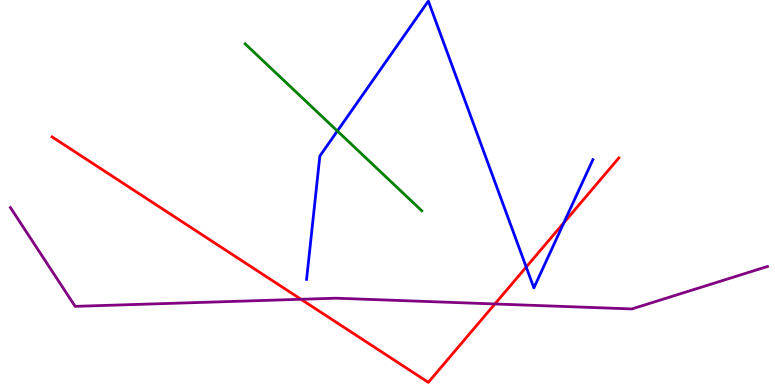[{'lines': ['blue', 'red'], 'intersections': [{'x': 6.79, 'y': 3.06}, {'x': 7.28, 'y': 4.22}]}, {'lines': ['green', 'red'], 'intersections': []}, {'lines': ['purple', 'red'], 'intersections': [{'x': 3.88, 'y': 2.23}, {'x': 6.39, 'y': 2.1}]}, {'lines': ['blue', 'green'], 'intersections': [{'x': 4.35, 'y': 6.6}]}, {'lines': ['blue', 'purple'], 'intersections': []}, {'lines': ['green', 'purple'], 'intersections': []}]